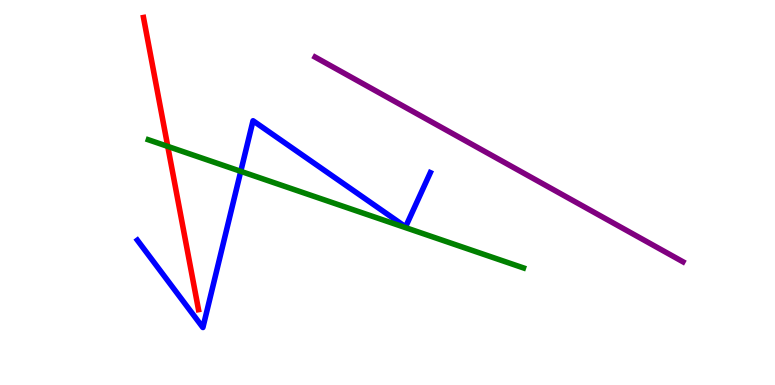[{'lines': ['blue', 'red'], 'intersections': []}, {'lines': ['green', 'red'], 'intersections': [{'x': 2.16, 'y': 6.2}]}, {'lines': ['purple', 'red'], 'intersections': []}, {'lines': ['blue', 'green'], 'intersections': [{'x': 3.11, 'y': 5.55}]}, {'lines': ['blue', 'purple'], 'intersections': []}, {'lines': ['green', 'purple'], 'intersections': []}]